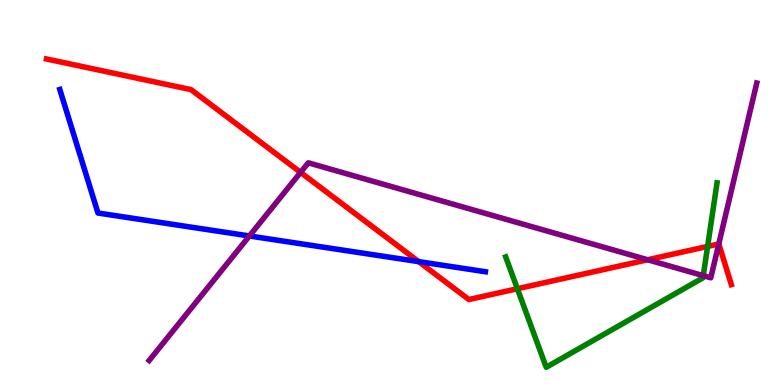[{'lines': ['blue', 'red'], 'intersections': [{'x': 5.4, 'y': 3.2}]}, {'lines': ['green', 'red'], 'intersections': [{'x': 6.68, 'y': 2.5}, {'x': 9.13, 'y': 3.6}]}, {'lines': ['purple', 'red'], 'intersections': [{'x': 3.88, 'y': 5.52}, {'x': 8.36, 'y': 3.25}, {'x': 9.27, 'y': 3.66}]}, {'lines': ['blue', 'green'], 'intersections': []}, {'lines': ['blue', 'purple'], 'intersections': [{'x': 3.22, 'y': 3.87}]}, {'lines': ['green', 'purple'], 'intersections': [{'x': 9.07, 'y': 2.84}]}]